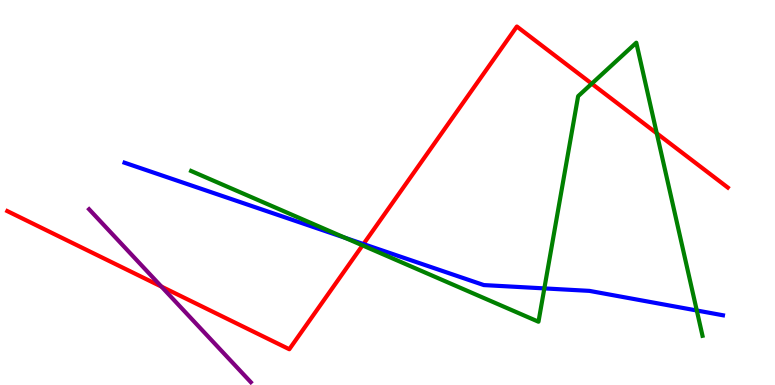[{'lines': ['blue', 'red'], 'intersections': [{'x': 4.69, 'y': 3.66}]}, {'lines': ['green', 'red'], 'intersections': [{'x': 4.68, 'y': 3.63}, {'x': 7.64, 'y': 7.83}, {'x': 8.47, 'y': 6.54}]}, {'lines': ['purple', 'red'], 'intersections': [{'x': 2.08, 'y': 2.56}]}, {'lines': ['blue', 'green'], 'intersections': [{'x': 4.45, 'y': 3.82}, {'x': 7.02, 'y': 2.51}, {'x': 8.99, 'y': 1.94}]}, {'lines': ['blue', 'purple'], 'intersections': []}, {'lines': ['green', 'purple'], 'intersections': []}]